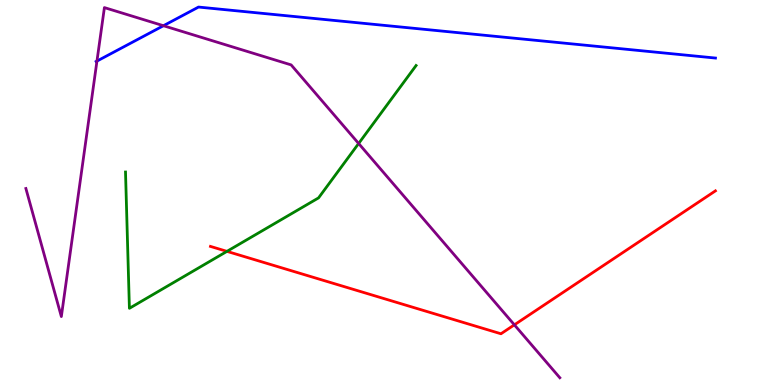[{'lines': ['blue', 'red'], 'intersections': []}, {'lines': ['green', 'red'], 'intersections': [{'x': 2.93, 'y': 3.47}]}, {'lines': ['purple', 'red'], 'intersections': [{'x': 6.64, 'y': 1.56}]}, {'lines': ['blue', 'green'], 'intersections': []}, {'lines': ['blue', 'purple'], 'intersections': [{'x': 1.25, 'y': 8.41}, {'x': 2.11, 'y': 9.33}]}, {'lines': ['green', 'purple'], 'intersections': [{'x': 4.63, 'y': 6.27}]}]